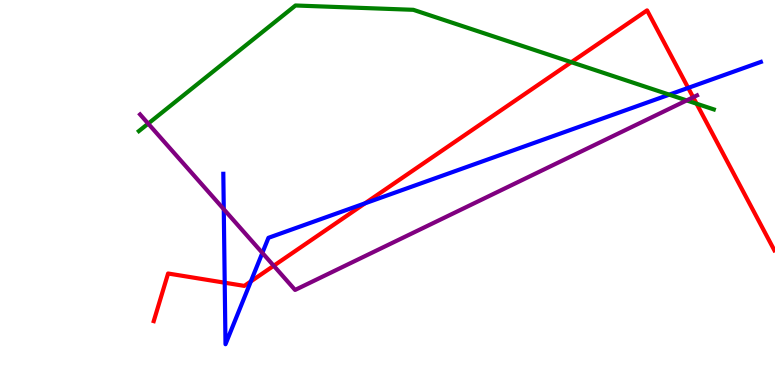[{'lines': ['blue', 'red'], 'intersections': [{'x': 2.9, 'y': 2.66}, {'x': 3.24, 'y': 2.69}, {'x': 4.71, 'y': 4.72}, {'x': 8.88, 'y': 7.72}]}, {'lines': ['green', 'red'], 'intersections': [{'x': 7.37, 'y': 8.38}, {'x': 8.99, 'y': 7.31}]}, {'lines': ['purple', 'red'], 'intersections': [{'x': 3.53, 'y': 3.1}, {'x': 8.94, 'y': 7.47}]}, {'lines': ['blue', 'green'], 'intersections': [{'x': 8.64, 'y': 7.54}]}, {'lines': ['blue', 'purple'], 'intersections': [{'x': 2.89, 'y': 4.57}, {'x': 3.39, 'y': 3.43}]}, {'lines': ['green', 'purple'], 'intersections': [{'x': 1.91, 'y': 6.79}, {'x': 8.86, 'y': 7.39}]}]